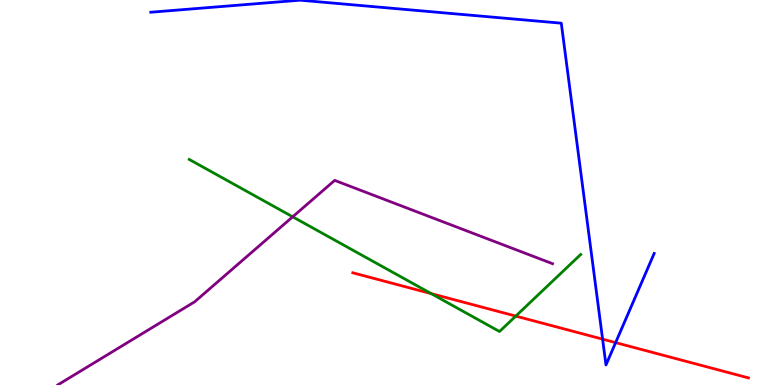[{'lines': ['blue', 'red'], 'intersections': [{'x': 7.78, 'y': 1.19}, {'x': 7.94, 'y': 1.1}]}, {'lines': ['green', 'red'], 'intersections': [{'x': 5.56, 'y': 2.37}, {'x': 6.66, 'y': 1.79}]}, {'lines': ['purple', 'red'], 'intersections': []}, {'lines': ['blue', 'green'], 'intersections': []}, {'lines': ['blue', 'purple'], 'intersections': []}, {'lines': ['green', 'purple'], 'intersections': [{'x': 3.78, 'y': 4.37}]}]